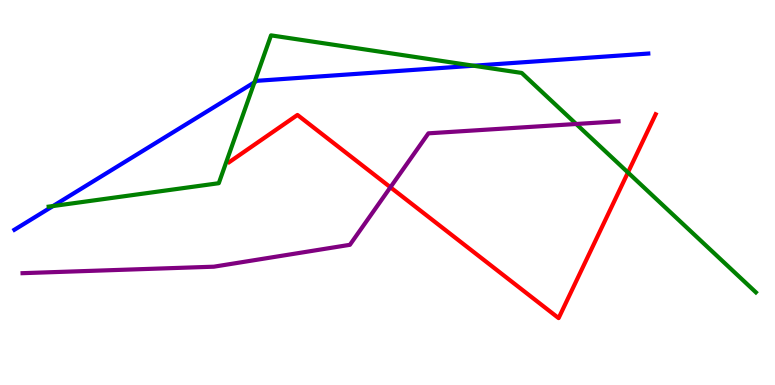[{'lines': ['blue', 'red'], 'intersections': []}, {'lines': ['green', 'red'], 'intersections': [{'x': 8.1, 'y': 5.52}]}, {'lines': ['purple', 'red'], 'intersections': [{'x': 5.04, 'y': 5.14}]}, {'lines': ['blue', 'green'], 'intersections': [{'x': 0.684, 'y': 4.65}, {'x': 3.28, 'y': 7.86}, {'x': 6.11, 'y': 8.29}]}, {'lines': ['blue', 'purple'], 'intersections': []}, {'lines': ['green', 'purple'], 'intersections': [{'x': 7.43, 'y': 6.78}]}]